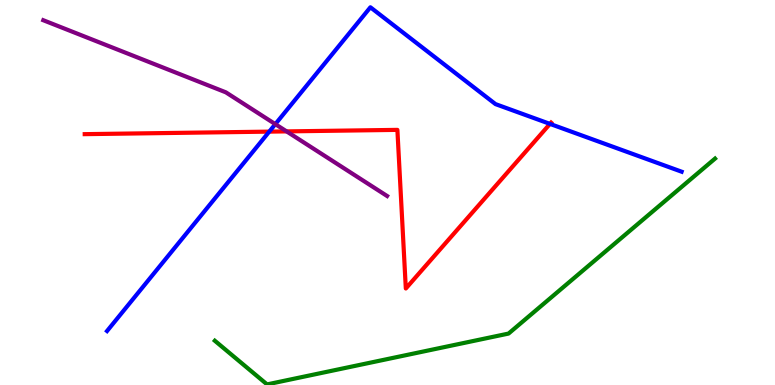[{'lines': ['blue', 'red'], 'intersections': [{'x': 3.47, 'y': 6.58}, {'x': 7.1, 'y': 6.78}]}, {'lines': ['green', 'red'], 'intersections': []}, {'lines': ['purple', 'red'], 'intersections': [{'x': 3.7, 'y': 6.59}]}, {'lines': ['blue', 'green'], 'intersections': []}, {'lines': ['blue', 'purple'], 'intersections': [{'x': 3.55, 'y': 6.78}]}, {'lines': ['green', 'purple'], 'intersections': []}]